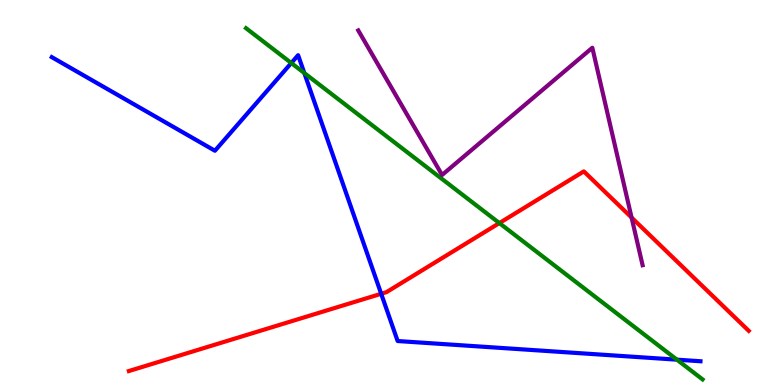[{'lines': ['blue', 'red'], 'intersections': [{'x': 4.92, 'y': 2.37}]}, {'lines': ['green', 'red'], 'intersections': [{'x': 6.44, 'y': 4.21}]}, {'lines': ['purple', 'red'], 'intersections': [{'x': 8.15, 'y': 4.35}]}, {'lines': ['blue', 'green'], 'intersections': [{'x': 3.76, 'y': 8.36}, {'x': 3.93, 'y': 8.1}, {'x': 8.73, 'y': 0.658}]}, {'lines': ['blue', 'purple'], 'intersections': []}, {'lines': ['green', 'purple'], 'intersections': []}]